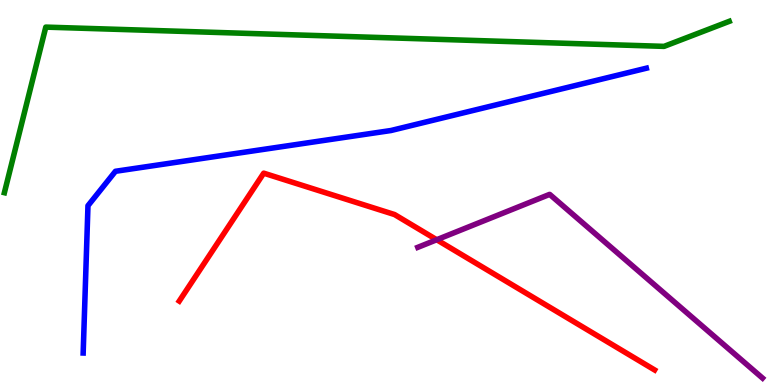[{'lines': ['blue', 'red'], 'intersections': []}, {'lines': ['green', 'red'], 'intersections': []}, {'lines': ['purple', 'red'], 'intersections': [{'x': 5.64, 'y': 3.77}]}, {'lines': ['blue', 'green'], 'intersections': []}, {'lines': ['blue', 'purple'], 'intersections': []}, {'lines': ['green', 'purple'], 'intersections': []}]